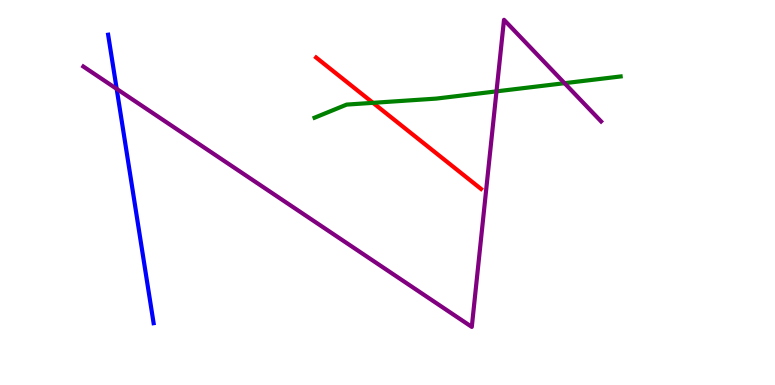[{'lines': ['blue', 'red'], 'intersections': []}, {'lines': ['green', 'red'], 'intersections': [{'x': 4.81, 'y': 7.33}]}, {'lines': ['purple', 'red'], 'intersections': []}, {'lines': ['blue', 'green'], 'intersections': []}, {'lines': ['blue', 'purple'], 'intersections': [{'x': 1.51, 'y': 7.69}]}, {'lines': ['green', 'purple'], 'intersections': [{'x': 6.41, 'y': 7.63}, {'x': 7.28, 'y': 7.84}]}]